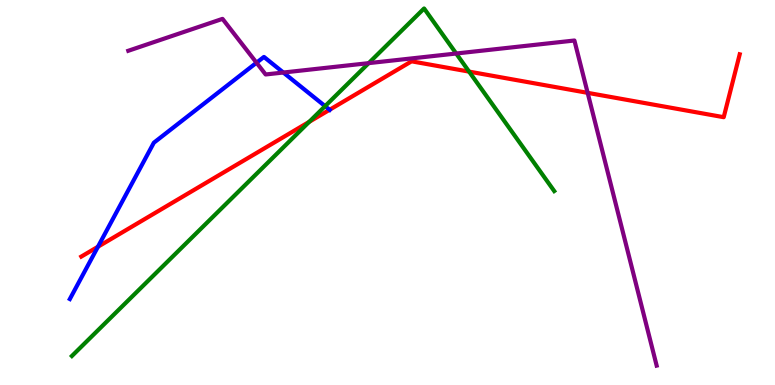[{'lines': ['blue', 'red'], 'intersections': [{'x': 1.26, 'y': 3.59}, {'x': 4.25, 'y': 7.15}]}, {'lines': ['green', 'red'], 'intersections': [{'x': 3.99, 'y': 6.84}, {'x': 6.05, 'y': 8.14}]}, {'lines': ['purple', 'red'], 'intersections': [{'x': 7.58, 'y': 7.59}]}, {'lines': ['blue', 'green'], 'intersections': [{'x': 4.19, 'y': 7.24}]}, {'lines': ['blue', 'purple'], 'intersections': [{'x': 3.31, 'y': 8.37}, {'x': 3.66, 'y': 8.12}]}, {'lines': ['green', 'purple'], 'intersections': [{'x': 4.76, 'y': 8.36}, {'x': 5.89, 'y': 8.61}]}]